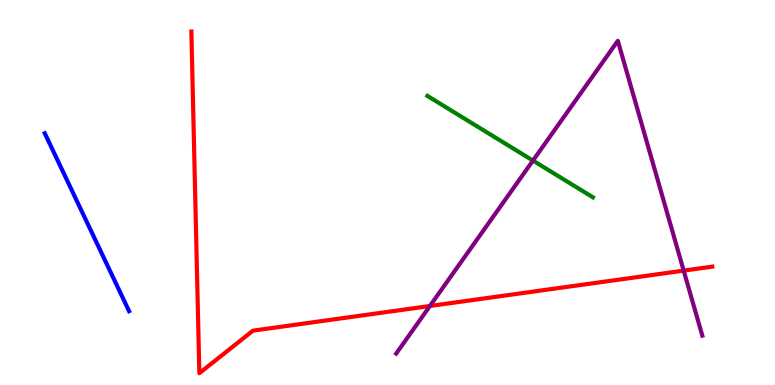[{'lines': ['blue', 'red'], 'intersections': []}, {'lines': ['green', 'red'], 'intersections': []}, {'lines': ['purple', 'red'], 'intersections': [{'x': 5.55, 'y': 2.05}, {'x': 8.82, 'y': 2.97}]}, {'lines': ['blue', 'green'], 'intersections': []}, {'lines': ['blue', 'purple'], 'intersections': []}, {'lines': ['green', 'purple'], 'intersections': [{'x': 6.88, 'y': 5.83}]}]